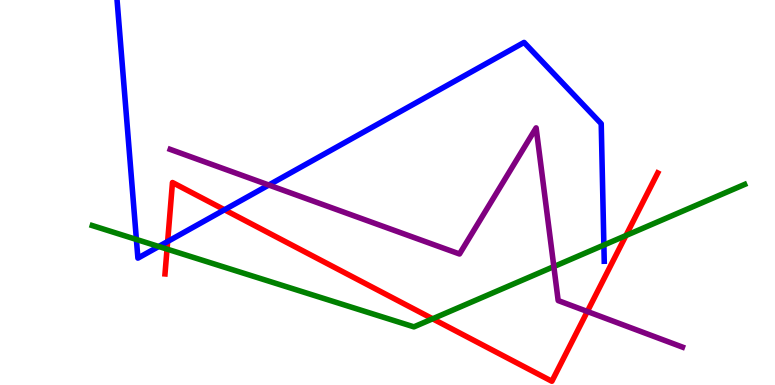[{'lines': ['blue', 'red'], 'intersections': [{'x': 2.16, 'y': 3.73}, {'x': 2.9, 'y': 4.55}]}, {'lines': ['green', 'red'], 'intersections': [{'x': 2.16, 'y': 3.53}, {'x': 5.58, 'y': 1.72}, {'x': 8.08, 'y': 3.88}]}, {'lines': ['purple', 'red'], 'intersections': [{'x': 7.58, 'y': 1.91}]}, {'lines': ['blue', 'green'], 'intersections': [{'x': 1.76, 'y': 3.78}, {'x': 2.05, 'y': 3.6}, {'x': 7.79, 'y': 3.64}]}, {'lines': ['blue', 'purple'], 'intersections': [{'x': 3.47, 'y': 5.19}]}, {'lines': ['green', 'purple'], 'intersections': [{'x': 7.15, 'y': 3.08}]}]